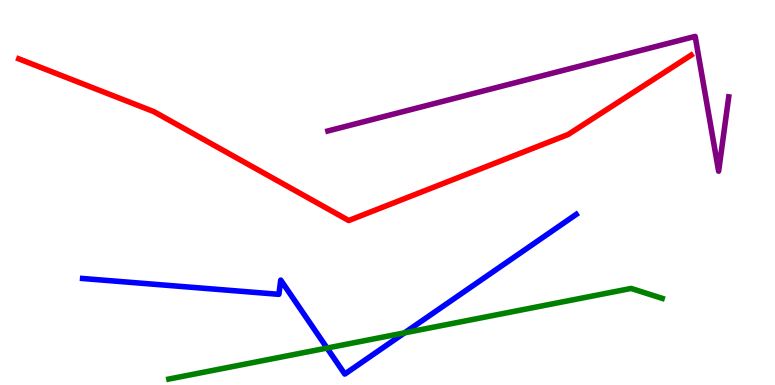[{'lines': ['blue', 'red'], 'intersections': []}, {'lines': ['green', 'red'], 'intersections': []}, {'lines': ['purple', 'red'], 'intersections': []}, {'lines': ['blue', 'green'], 'intersections': [{'x': 4.22, 'y': 0.96}, {'x': 5.22, 'y': 1.35}]}, {'lines': ['blue', 'purple'], 'intersections': []}, {'lines': ['green', 'purple'], 'intersections': []}]